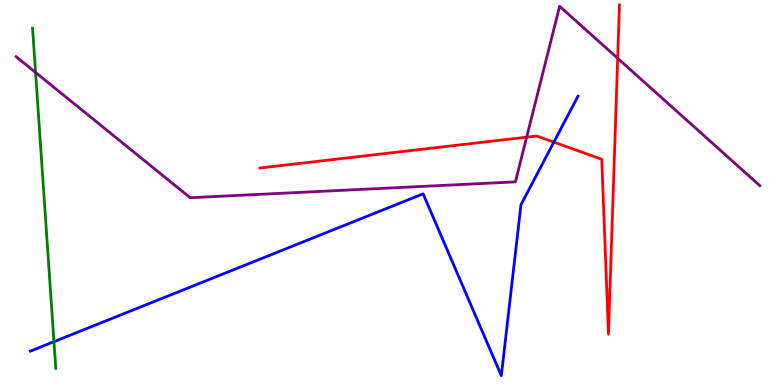[{'lines': ['blue', 'red'], 'intersections': [{'x': 7.15, 'y': 6.31}]}, {'lines': ['green', 'red'], 'intersections': []}, {'lines': ['purple', 'red'], 'intersections': [{'x': 6.8, 'y': 6.44}, {'x': 7.97, 'y': 8.49}]}, {'lines': ['blue', 'green'], 'intersections': [{'x': 0.696, 'y': 1.12}]}, {'lines': ['blue', 'purple'], 'intersections': []}, {'lines': ['green', 'purple'], 'intersections': [{'x': 0.459, 'y': 8.12}]}]